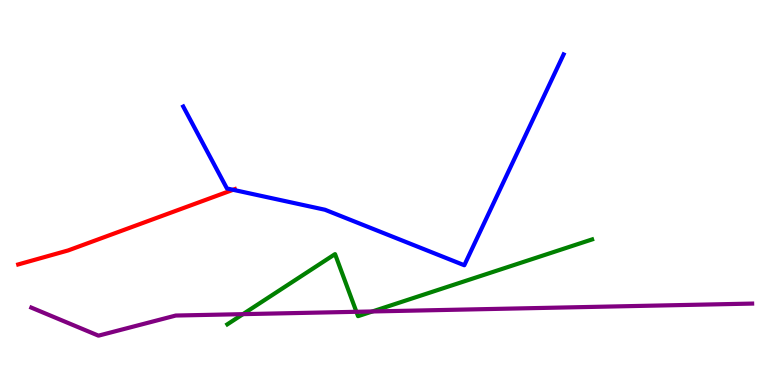[{'lines': ['blue', 'red'], 'intersections': [{'x': 3.01, 'y': 5.07}]}, {'lines': ['green', 'red'], 'intersections': []}, {'lines': ['purple', 'red'], 'intersections': []}, {'lines': ['blue', 'green'], 'intersections': []}, {'lines': ['blue', 'purple'], 'intersections': []}, {'lines': ['green', 'purple'], 'intersections': [{'x': 3.13, 'y': 1.84}, {'x': 4.6, 'y': 1.9}, {'x': 4.8, 'y': 1.91}]}]